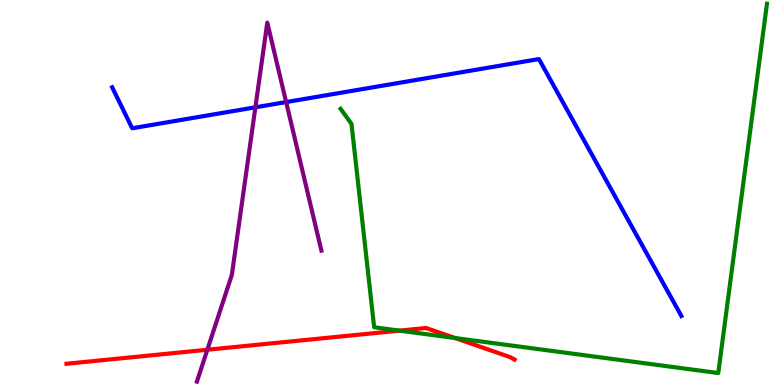[{'lines': ['blue', 'red'], 'intersections': []}, {'lines': ['green', 'red'], 'intersections': [{'x': 5.15, 'y': 1.41}, {'x': 5.87, 'y': 1.22}]}, {'lines': ['purple', 'red'], 'intersections': [{'x': 2.68, 'y': 0.916}]}, {'lines': ['blue', 'green'], 'intersections': []}, {'lines': ['blue', 'purple'], 'intersections': [{'x': 3.3, 'y': 7.21}, {'x': 3.69, 'y': 7.35}]}, {'lines': ['green', 'purple'], 'intersections': []}]